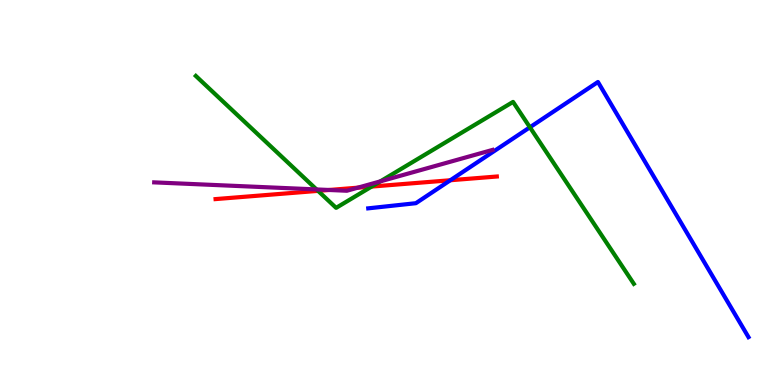[{'lines': ['blue', 'red'], 'intersections': [{'x': 5.81, 'y': 5.32}]}, {'lines': ['green', 'red'], 'intersections': [{'x': 4.1, 'y': 5.04}, {'x': 4.8, 'y': 5.15}]}, {'lines': ['purple', 'red'], 'intersections': [{'x': 4.25, 'y': 5.07}, {'x': 4.62, 'y': 5.13}]}, {'lines': ['blue', 'green'], 'intersections': [{'x': 6.84, 'y': 6.69}]}, {'lines': ['blue', 'purple'], 'intersections': []}, {'lines': ['green', 'purple'], 'intersections': [{'x': 4.08, 'y': 5.08}, {'x': 4.91, 'y': 5.29}]}]